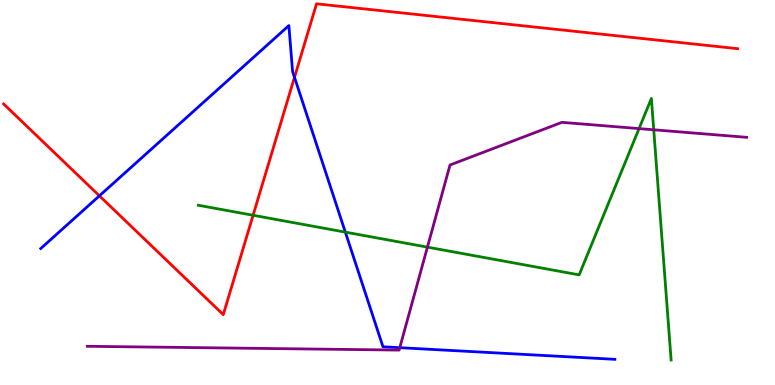[{'lines': ['blue', 'red'], 'intersections': [{'x': 1.28, 'y': 4.91}, {'x': 3.8, 'y': 7.99}]}, {'lines': ['green', 'red'], 'intersections': [{'x': 3.27, 'y': 4.41}]}, {'lines': ['purple', 'red'], 'intersections': []}, {'lines': ['blue', 'green'], 'intersections': [{'x': 4.46, 'y': 3.97}]}, {'lines': ['blue', 'purple'], 'intersections': [{'x': 5.16, 'y': 0.969}]}, {'lines': ['green', 'purple'], 'intersections': [{'x': 5.52, 'y': 3.58}, {'x': 8.25, 'y': 6.66}, {'x': 8.44, 'y': 6.63}]}]